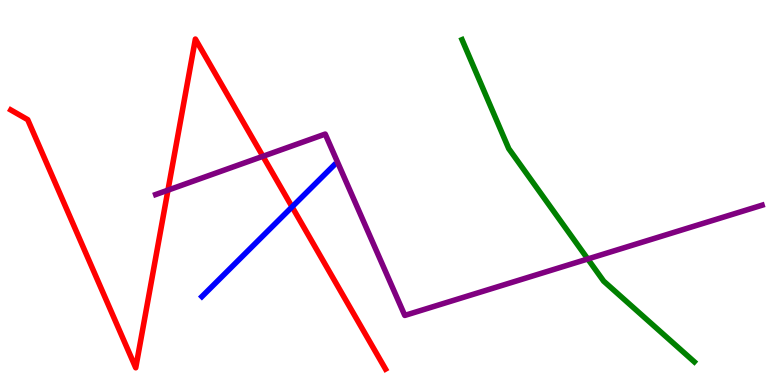[{'lines': ['blue', 'red'], 'intersections': [{'x': 3.77, 'y': 4.63}]}, {'lines': ['green', 'red'], 'intersections': []}, {'lines': ['purple', 'red'], 'intersections': [{'x': 2.17, 'y': 5.06}, {'x': 3.39, 'y': 5.94}]}, {'lines': ['blue', 'green'], 'intersections': []}, {'lines': ['blue', 'purple'], 'intersections': []}, {'lines': ['green', 'purple'], 'intersections': [{'x': 7.58, 'y': 3.27}]}]